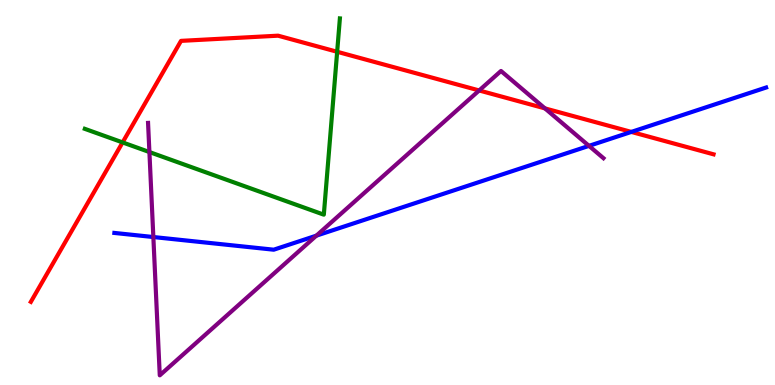[{'lines': ['blue', 'red'], 'intersections': [{'x': 8.15, 'y': 6.57}]}, {'lines': ['green', 'red'], 'intersections': [{'x': 1.58, 'y': 6.3}, {'x': 4.35, 'y': 8.66}]}, {'lines': ['purple', 'red'], 'intersections': [{'x': 6.18, 'y': 7.65}, {'x': 7.03, 'y': 7.18}]}, {'lines': ['blue', 'green'], 'intersections': []}, {'lines': ['blue', 'purple'], 'intersections': [{'x': 1.98, 'y': 3.84}, {'x': 4.08, 'y': 3.88}, {'x': 7.6, 'y': 6.21}]}, {'lines': ['green', 'purple'], 'intersections': [{'x': 1.93, 'y': 6.05}]}]